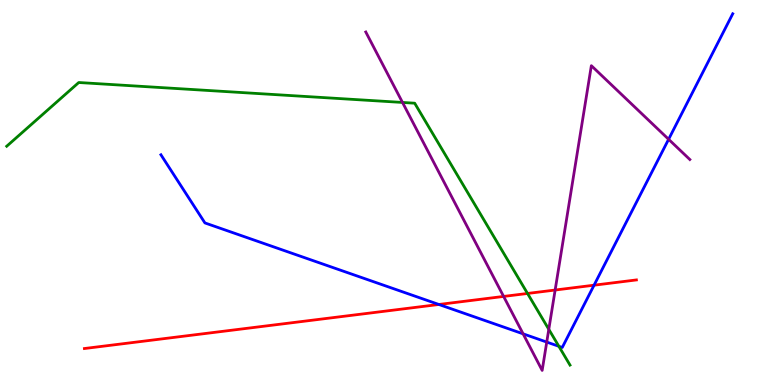[{'lines': ['blue', 'red'], 'intersections': [{'x': 5.66, 'y': 2.09}, {'x': 7.67, 'y': 2.59}]}, {'lines': ['green', 'red'], 'intersections': [{'x': 6.81, 'y': 2.38}]}, {'lines': ['purple', 'red'], 'intersections': [{'x': 6.5, 'y': 2.3}, {'x': 7.16, 'y': 2.47}]}, {'lines': ['blue', 'green'], 'intersections': [{'x': 7.21, 'y': 1.01}]}, {'lines': ['blue', 'purple'], 'intersections': [{'x': 6.75, 'y': 1.33}, {'x': 7.05, 'y': 1.11}, {'x': 8.63, 'y': 6.38}]}, {'lines': ['green', 'purple'], 'intersections': [{'x': 5.19, 'y': 7.34}, {'x': 7.08, 'y': 1.45}]}]